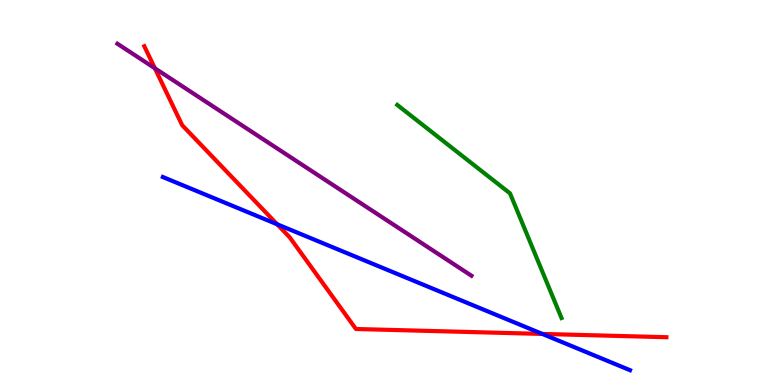[{'lines': ['blue', 'red'], 'intersections': [{'x': 3.58, 'y': 4.17}, {'x': 7.0, 'y': 1.33}]}, {'lines': ['green', 'red'], 'intersections': []}, {'lines': ['purple', 'red'], 'intersections': [{'x': 2.0, 'y': 8.23}]}, {'lines': ['blue', 'green'], 'intersections': []}, {'lines': ['blue', 'purple'], 'intersections': []}, {'lines': ['green', 'purple'], 'intersections': []}]